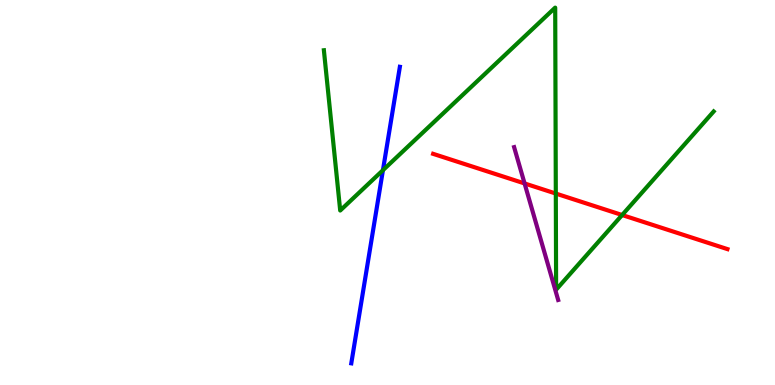[{'lines': ['blue', 'red'], 'intersections': []}, {'lines': ['green', 'red'], 'intersections': [{'x': 7.17, 'y': 4.97}, {'x': 8.03, 'y': 4.42}]}, {'lines': ['purple', 'red'], 'intersections': [{'x': 6.77, 'y': 5.24}]}, {'lines': ['blue', 'green'], 'intersections': [{'x': 4.94, 'y': 5.58}]}, {'lines': ['blue', 'purple'], 'intersections': []}, {'lines': ['green', 'purple'], 'intersections': []}]